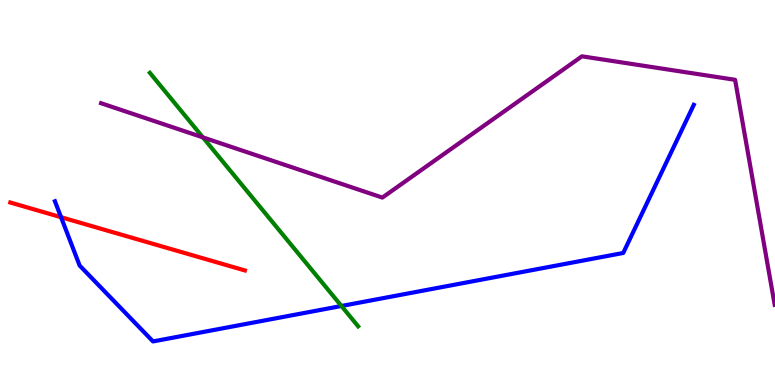[{'lines': ['blue', 'red'], 'intersections': [{'x': 0.788, 'y': 4.36}]}, {'lines': ['green', 'red'], 'intersections': []}, {'lines': ['purple', 'red'], 'intersections': []}, {'lines': ['blue', 'green'], 'intersections': [{'x': 4.41, 'y': 2.05}]}, {'lines': ['blue', 'purple'], 'intersections': []}, {'lines': ['green', 'purple'], 'intersections': [{'x': 2.62, 'y': 6.43}]}]